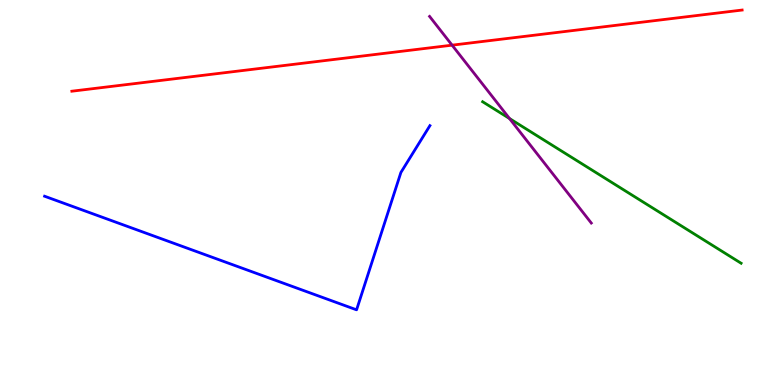[{'lines': ['blue', 'red'], 'intersections': []}, {'lines': ['green', 'red'], 'intersections': []}, {'lines': ['purple', 'red'], 'intersections': [{'x': 5.83, 'y': 8.83}]}, {'lines': ['blue', 'green'], 'intersections': []}, {'lines': ['blue', 'purple'], 'intersections': []}, {'lines': ['green', 'purple'], 'intersections': [{'x': 6.57, 'y': 6.92}]}]